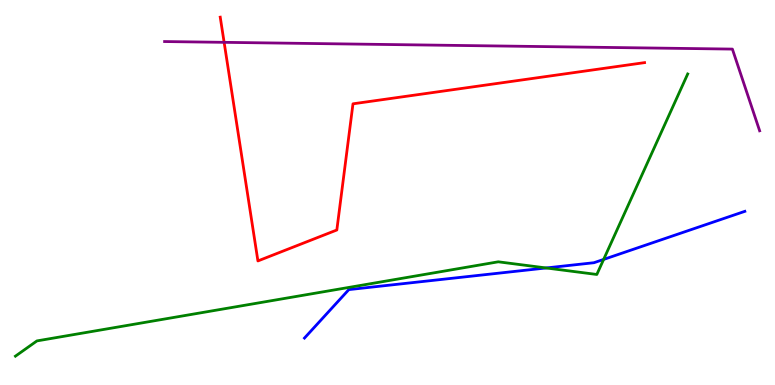[{'lines': ['blue', 'red'], 'intersections': []}, {'lines': ['green', 'red'], 'intersections': []}, {'lines': ['purple', 'red'], 'intersections': [{'x': 2.89, 'y': 8.9}]}, {'lines': ['blue', 'green'], 'intersections': [{'x': 7.05, 'y': 3.04}, {'x': 7.79, 'y': 3.26}]}, {'lines': ['blue', 'purple'], 'intersections': []}, {'lines': ['green', 'purple'], 'intersections': []}]